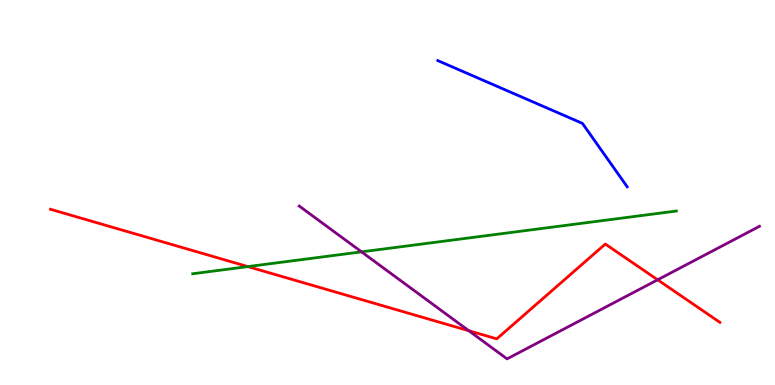[{'lines': ['blue', 'red'], 'intersections': []}, {'lines': ['green', 'red'], 'intersections': [{'x': 3.2, 'y': 3.08}]}, {'lines': ['purple', 'red'], 'intersections': [{'x': 6.05, 'y': 1.41}, {'x': 8.49, 'y': 2.73}]}, {'lines': ['blue', 'green'], 'intersections': []}, {'lines': ['blue', 'purple'], 'intersections': []}, {'lines': ['green', 'purple'], 'intersections': [{'x': 4.66, 'y': 3.46}]}]